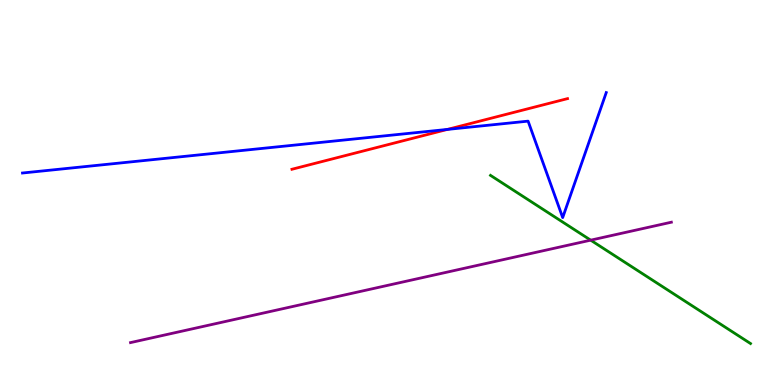[{'lines': ['blue', 'red'], 'intersections': [{'x': 5.77, 'y': 6.64}]}, {'lines': ['green', 'red'], 'intersections': []}, {'lines': ['purple', 'red'], 'intersections': []}, {'lines': ['blue', 'green'], 'intersections': []}, {'lines': ['blue', 'purple'], 'intersections': []}, {'lines': ['green', 'purple'], 'intersections': [{'x': 7.62, 'y': 3.76}]}]